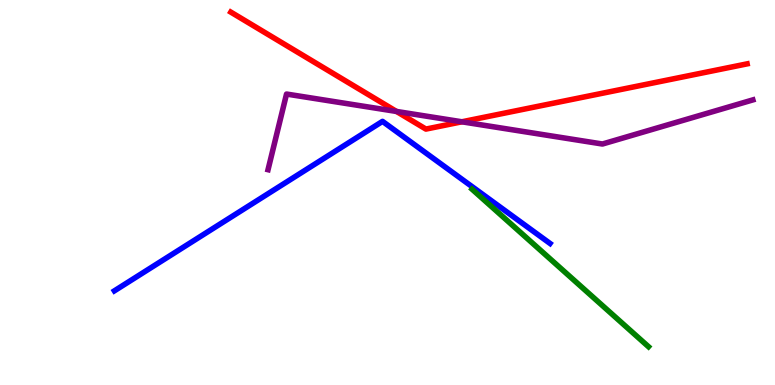[{'lines': ['blue', 'red'], 'intersections': []}, {'lines': ['green', 'red'], 'intersections': []}, {'lines': ['purple', 'red'], 'intersections': [{'x': 5.12, 'y': 7.11}, {'x': 5.96, 'y': 6.84}]}, {'lines': ['blue', 'green'], 'intersections': []}, {'lines': ['blue', 'purple'], 'intersections': []}, {'lines': ['green', 'purple'], 'intersections': []}]